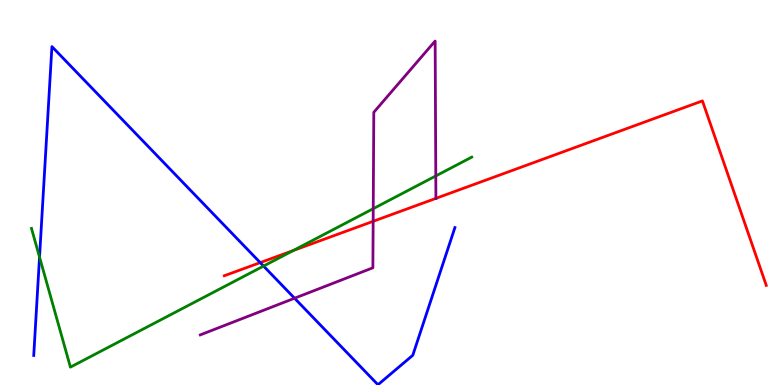[{'lines': ['blue', 'red'], 'intersections': [{'x': 3.36, 'y': 3.18}]}, {'lines': ['green', 'red'], 'intersections': [{'x': 3.78, 'y': 3.49}]}, {'lines': ['purple', 'red'], 'intersections': [{'x': 4.81, 'y': 4.25}, {'x': 5.62, 'y': 4.85}]}, {'lines': ['blue', 'green'], 'intersections': [{'x': 0.51, 'y': 3.32}, {'x': 3.4, 'y': 3.09}]}, {'lines': ['blue', 'purple'], 'intersections': [{'x': 3.8, 'y': 2.25}]}, {'lines': ['green', 'purple'], 'intersections': [{'x': 4.82, 'y': 4.58}, {'x': 5.62, 'y': 5.43}]}]